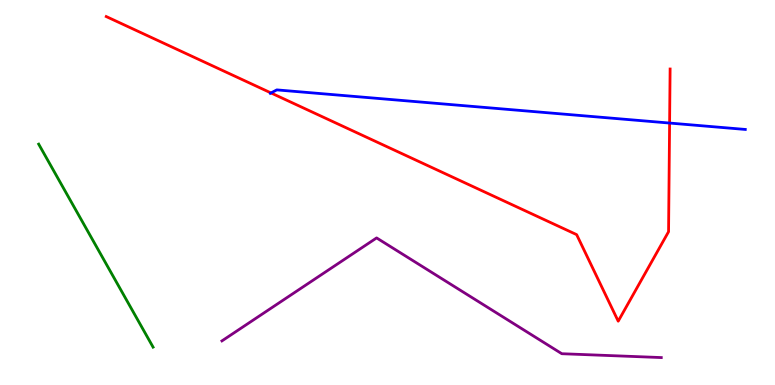[{'lines': ['blue', 'red'], 'intersections': [{'x': 3.5, 'y': 7.59}, {'x': 8.64, 'y': 6.8}]}, {'lines': ['green', 'red'], 'intersections': []}, {'lines': ['purple', 'red'], 'intersections': []}, {'lines': ['blue', 'green'], 'intersections': []}, {'lines': ['blue', 'purple'], 'intersections': []}, {'lines': ['green', 'purple'], 'intersections': []}]